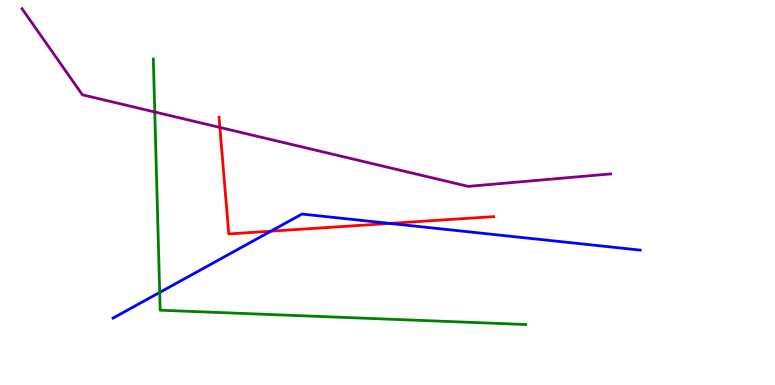[{'lines': ['blue', 'red'], 'intersections': [{'x': 3.5, 'y': 4.0}, {'x': 5.03, 'y': 4.2}]}, {'lines': ['green', 'red'], 'intersections': []}, {'lines': ['purple', 'red'], 'intersections': [{'x': 2.84, 'y': 6.69}]}, {'lines': ['blue', 'green'], 'intersections': [{'x': 2.06, 'y': 2.4}]}, {'lines': ['blue', 'purple'], 'intersections': []}, {'lines': ['green', 'purple'], 'intersections': [{'x': 2.0, 'y': 7.09}]}]